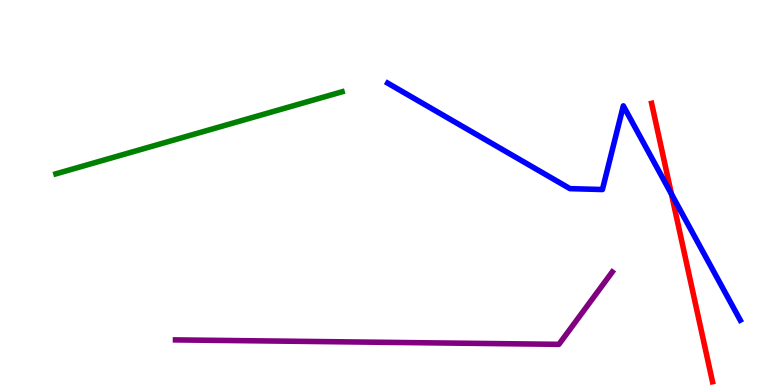[{'lines': ['blue', 'red'], 'intersections': [{'x': 8.66, 'y': 4.96}]}, {'lines': ['green', 'red'], 'intersections': []}, {'lines': ['purple', 'red'], 'intersections': []}, {'lines': ['blue', 'green'], 'intersections': []}, {'lines': ['blue', 'purple'], 'intersections': []}, {'lines': ['green', 'purple'], 'intersections': []}]